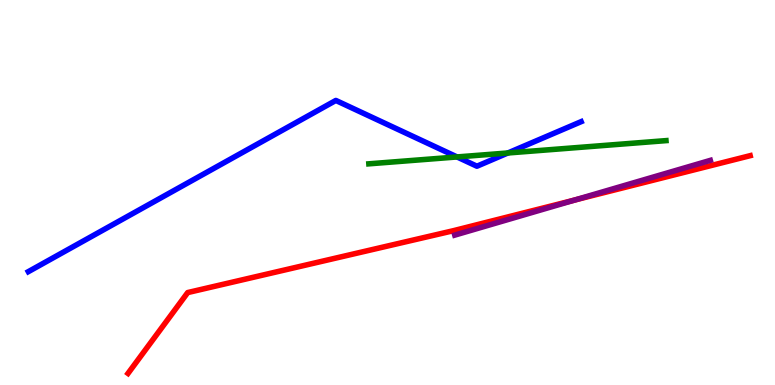[{'lines': ['blue', 'red'], 'intersections': []}, {'lines': ['green', 'red'], 'intersections': []}, {'lines': ['purple', 'red'], 'intersections': [{'x': 7.42, 'y': 4.8}]}, {'lines': ['blue', 'green'], 'intersections': [{'x': 5.9, 'y': 5.92}, {'x': 6.55, 'y': 6.03}]}, {'lines': ['blue', 'purple'], 'intersections': []}, {'lines': ['green', 'purple'], 'intersections': []}]